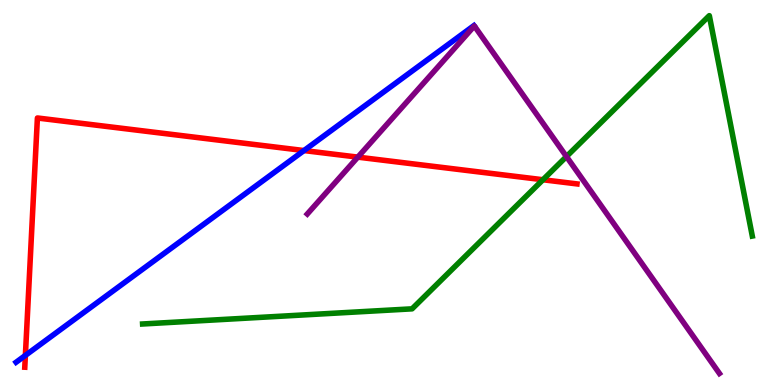[{'lines': ['blue', 'red'], 'intersections': [{'x': 0.327, 'y': 0.769}, {'x': 3.92, 'y': 6.09}]}, {'lines': ['green', 'red'], 'intersections': [{'x': 7.01, 'y': 5.33}]}, {'lines': ['purple', 'red'], 'intersections': [{'x': 4.62, 'y': 5.92}]}, {'lines': ['blue', 'green'], 'intersections': []}, {'lines': ['blue', 'purple'], 'intersections': []}, {'lines': ['green', 'purple'], 'intersections': [{'x': 7.31, 'y': 5.93}]}]